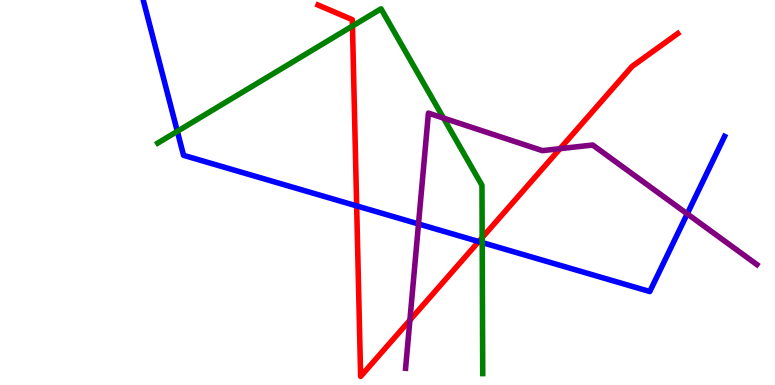[{'lines': ['blue', 'red'], 'intersections': [{'x': 4.6, 'y': 4.65}, {'x': 6.18, 'y': 3.73}]}, {'lines': ['green', 'red'], 'intersections': [{'x': 4.55, 'y': 9.32}, {'x': 6.22, 'y': 3.83}]}, {'lines': ['purple', 'red'], 'intersections': [{'x': 5.29, 'y': 1.68}, {'x': 7.23, 'y': 6.14}]}, {'lines': ['blue', 'green'], 'intersections': [{'x': 2.29, 'y': 6.59}, {'x': 6.22, 'y': 3.7}]}, {'lines': ['blue', 'purple'], 'intersections': [{'x': 5.4, 'y': 4.18}, {'x': 8.87, 'y': 4.45}]}, {'lines': ['green', 'purple'], 'intersections': [{'x': 5.72, 'y': 6.93}]}]